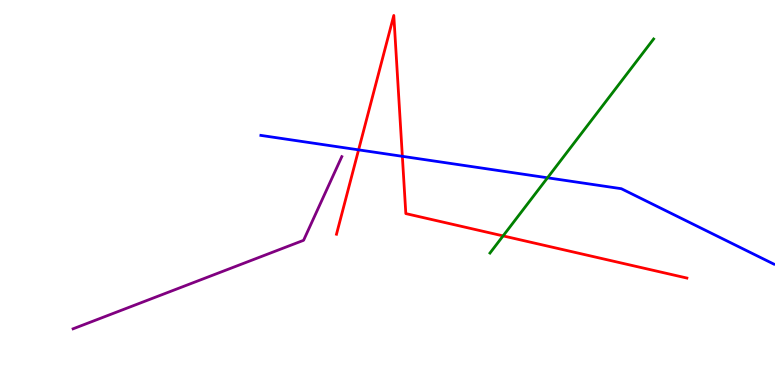[{'lines': ['blue', 'red'], 'intersections': [{'x': 4.63, 'y': 6.11}, {'x': 5.19, 'y': 5.94}]}, {'lines': ['green', 'red'], 'intersections': [{'x': 6.49, 'y': 3.87}]}, {'lines': ['purple', 'red'], 'intersections': []}, {'lines': ['blue', 'green'], 'intersections': [{'x': 7.06, 'y': 5.38}]}, {'lines': ['blue', 'purple'], 'intersections': []}, {'lines': ['green', 'purple'], 'intersections': []}]